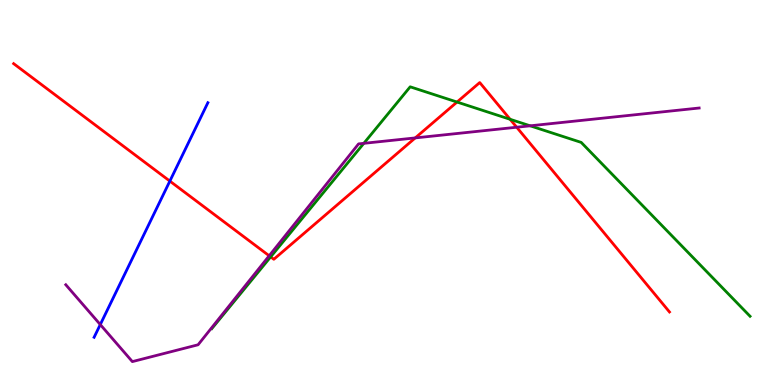[{'lines': ['blue', 'red'], 'intersections': [{'x': 2.19, 'y': 5.3}]}, {'lines': ['green', 'red'], 'intersections': [{'x': 3.49, 'y': 3.33}, {'x': 5.9, 'y': 7.35}, {'x': 6.58, 'y': 6.9}]}, {'lines': ['purple', 'red'], 'intersections': [{'x': 3.47, 'y': 3.36}, {'x': 5.36, 'y': 6.42}, {'x': 6.67, 'y': 6.7}]}, {'lines': ['blue', 'green'], 'intersections': []}, {'lines': ['blue', 'purple'], 'intersections': [{'x': 1.29, 'y': 1.57}]}, {'lines': ['green', 'purple'], 'intersections': [{'x': 4.69, 'y': 6.28}, {'x': 6.84, 'y': 6.73}]}]